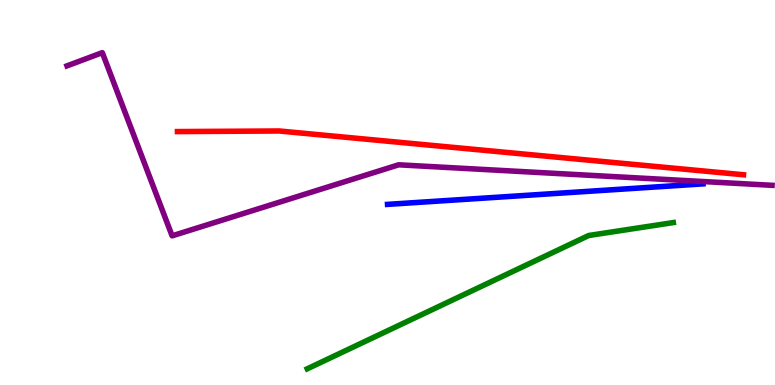[{'lines': ['blue', 'red'], 'intersections': []}, {'lines': ['green', 'red'], 'intersections': []}, {'lines': ['purple', 'red'], 'intersections': []}, {'lines': ['blue', 'green'], 'intersections': []}, {'lines': ['blue', 'purple'], 'intersections': []}, {'lines': ['green', 'purple'], 'intersections': []}]